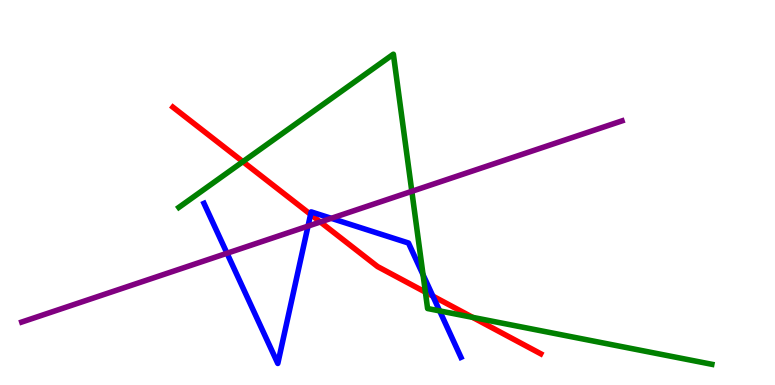[{'lines': ['blue', 'red'], 'intersections': [{'x': 4.01, 'y': 4.43}, {'x': 5.59, 'y': 2.31}]}, {'lines': ['green', 'red'], 'intersections': [{'x': 3.13, 'y': 5.8}, {'x': 5.49, 'y': 2.41}, {'x': 6.1, 'y': 1.76}]}, {'lines': ['purple', 'red'], 'intersections': [{'x': 4.13, 'y': 4.23}]}, {'lines': ['blue', 'green'], 'intersections': [{'x': 5.46, 'y': 2.86}, {'x': 5.67, 'y': 1.92}]}, {'lines': ['blue', 'purple'], 'intersections': [{'x': 2.93, 'y': 3.42}, {'x': 3.97, 'y': 4.13}, {'x': 4.27, 'y': 4.33}]}, {'lines': ['green', 'purple'], 'intersections': [{'x': 5.31, 'y': 5.03}]}]